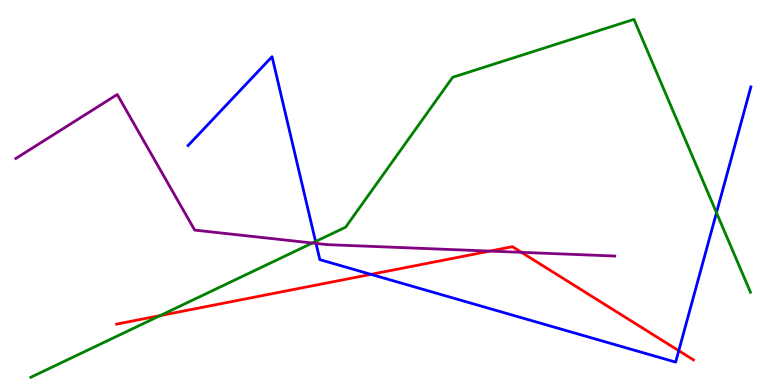[{'lines': ['blue', 'red'], 'intersections': [{'x': 4.79, 'y': 2.87}, {'x': 8.76, 'y': 0.891}]}, {'lines': ['green', 'red'], 'intersections': [{'x': 2.07, 'y': 1.8}]}, {'lines': ['purple', 'red'], 'intersections': [{'x': 6.32, 'y': 3.48}, {'x': 6.73, 'y': 3.45}]}, {'lines': ['blue', 'green'], 'intersections': [{'x': 4.07, 'y': 3.73}, {'x': 9.25, 'y': 4.48}]}, {'lines': ['blue', 'purple'], 'intersections': [{'x': 4.08, 'y': 3.68}]}, {'lines': ['green', 'purple'], 'intersections': [{'x': 4.03, 'y': 3.69}]}]